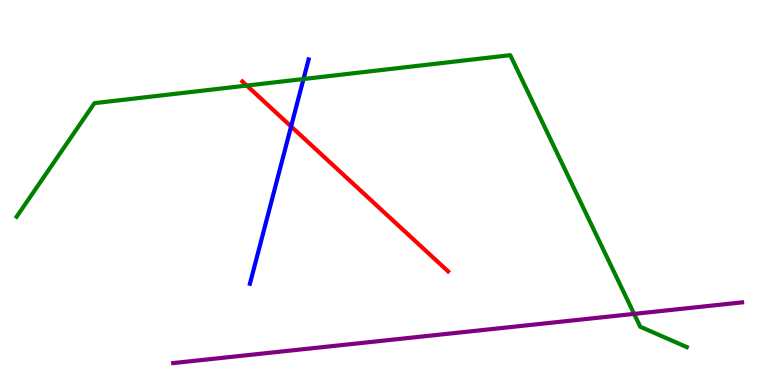[{'lines': ['blue', 'red'], 'intersections': [{'x': 3.76, 'y': 6.72}]}, {'lines': ['green', 'red'], 'intersections': [{'x': 3.18, 'y': 7.78}]}, {'lines': ['purple', 'red'], 'intersections': []}, {'lines': ['blue', 'green'], 'intersections': [{'x': 3.92, 'y': 7.95}]}, {'lines': ['blue', 'purple'], 'intersections': []}, {'lines': ['green', 'purple'], 'intersections': [{'x': 8.18, 'y': 1.85}]}]